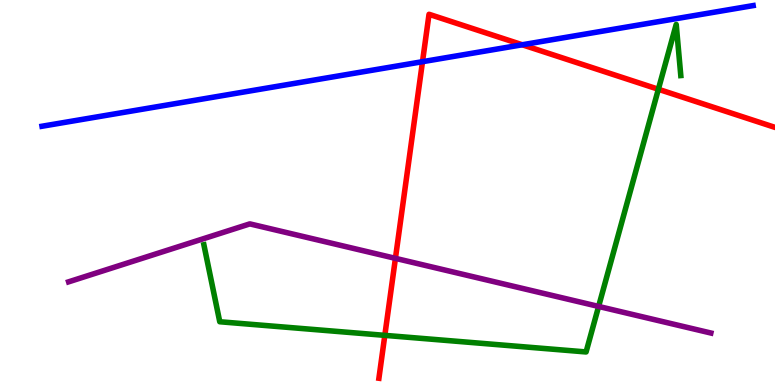[{'lines': ['blue', 'red'], 'intersections': [{'x': 5.45, 'y': 8.4}, {'x': 6.74, 'y': 8.84}]}, {'lines': ['green', 'red'], 'intersections': [{'x': 4.97, 'y': 1.29}, {'x': 8.5, 'y': 7.68}]}, {'lines': ['purple', 'red'], 'intersections': [{'x': 5.1, 'y': 3.29}]}, {'lines': ['blue', 'green'], 'intersections': []}, {'lines': ['blue', 'purple'], 'intersections': []}, {'lines': ['green', 'purple'], 'intersections': [{'x': 7.72, 'y': 2.04}]}]